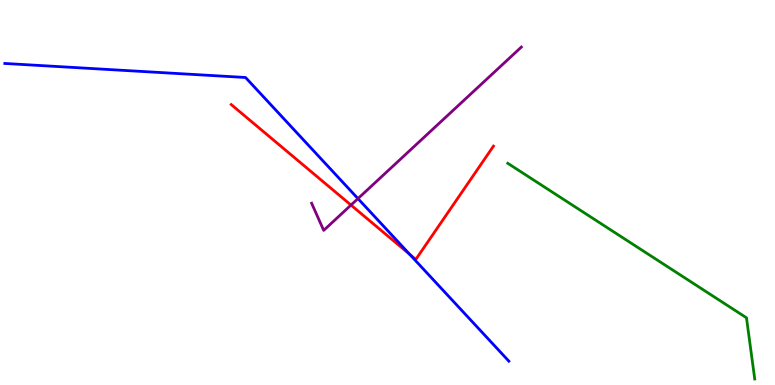[{'lines': ['blue', 'red'], 'intersections': [{'x': 5.29, 'y': 3.39}]}, {'lines': ['green', 'red'], 'intersections': []}, {'lines': ['purple', 'red'], 'intersections': [{'x': 4.53, 'y': 4.67}]}, {'lines': ['blue', 'green'], 'intersections': []}, {'lines': ['blue', 'purple'], 'intersections': [{'x': 4.62, 'y': 4.84}]}, {'lines': ['green', 'purple'], 'intersections': []}]